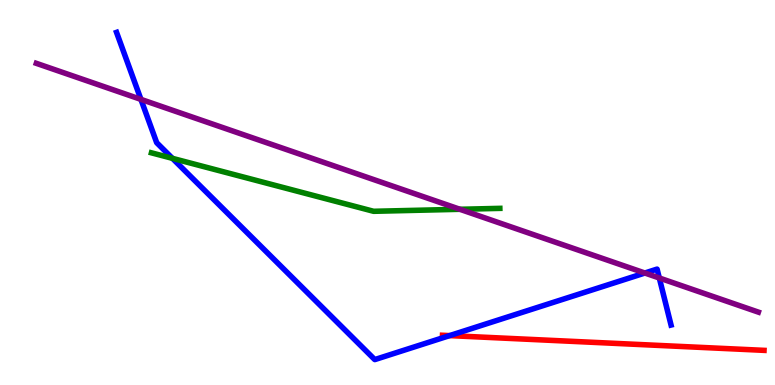[{'lines': ['blue', 'red'], 'intersections': [{'x': 5.8, 'y': 1.28}]}, {'lines': ['green', 'red'], 'intersections': []}, {'lines': ['purple', 'red'], 'intersections': []}, {'lines': ['blue', 'green'], 'intersections': [{'x': 2.22, 'y': 5.89}]}, {'lines': ['blue', 'purple'], 'intersections': [{'x': 1.82, 'y': 7.42}, {'x': 8.32, 'y': 2.91}, {'x': 8.51, 'y': 2.78}]}, {'lines': ['green', 'purple'], 'intersections': [{'x': 5.93, 'y': 4.56}]}]